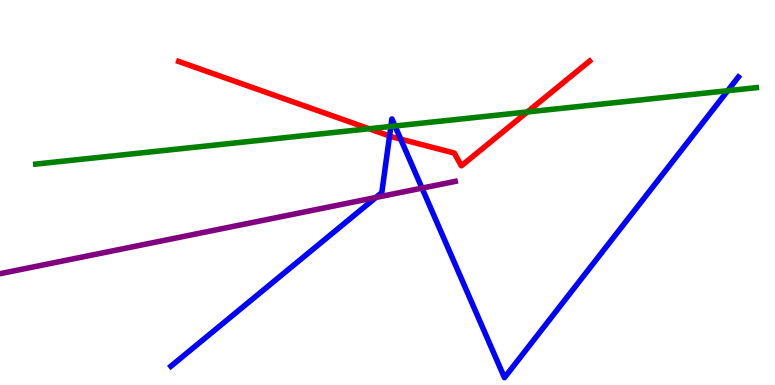[{'lines': ['blue', 'red'], 'intersections': [{'x': 5.03, 'y': 6.47}, {'x': 5.17, 'y': 6.39}]}, {'lines': ['green', 'red'], 'intersections': [{'x': 4.76, 'y': 6.66}, {'x': 6.8, 'y': 7.09}]}, {'lines': ['purple', 'red'], 'intersections': []}, {'lines': ['blue', 'green'], 'intersections': [{'x': 5.04, 'y': 6.72}, {'x': 5.1, 'y': 6.73}, {'x': 9.39, 'y': 7.64}]}, {'lines': ['blue', 'purple'], 'intersections': [{'x': 4.85, 'y': 4.87}, {'x': 5.45, 'y': 5.11}]}, {'lines': ['green', 'purple'], 'intersections': []}]